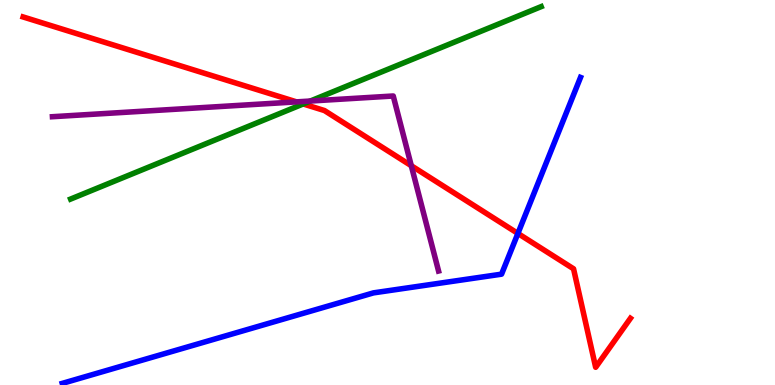[{'lines': ['blue', 'red'], 'intersections': [{'x': 6.68, 'y': 3.94}]}, {'lines': ['green', 'red'], 'intersections': [{'x': 3.91, 'y': 7.3}]}, {'lines': ['purple', 'red'], 'intersections': [{'x': 3.83, 'y': 7.35}, {'x': 5.31, 'y': 5.7}]}, {'lines': ['blue', 'green'], 'intersections': []}, {'lines': ['blue', 'purple'], 'intersections': []}, {'lines': ['green', 'purple'], 'intersections': [{'x': 4.0, 'y': 7.38}]}]